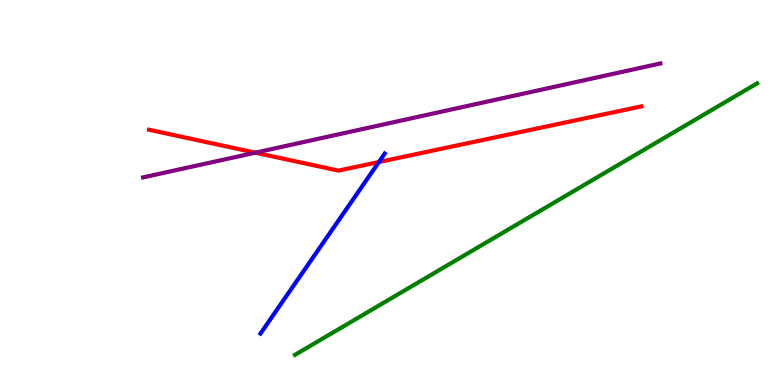[{'lines': ['blue', 'red'], 'intersections': [{'x': 4.89, 'y': 5.79}]}, {'lines': ['green', 'red'], 'intersections': []}, {'lines': ['purple', 'red'], 'intersections': [{'x': 3.29, 'y': 6.03}]}, {'lines': ['blue', 'green'], 'intersections': []}, {'lines': ['blue', 'purple'], 'intersections': []}, {'lines': ['green', 'purple'], 'intersections': []}]